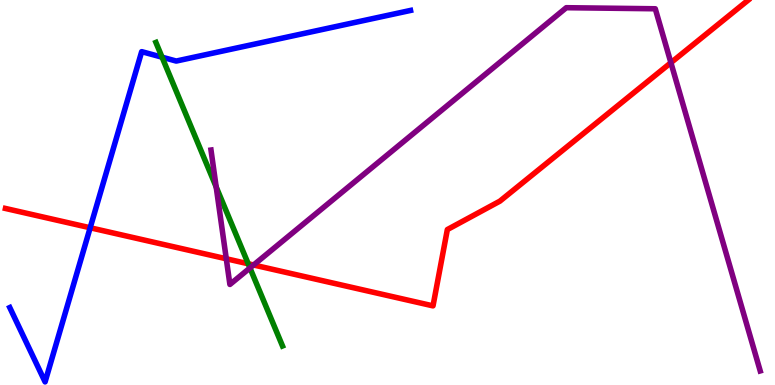[{'lines': ['blue', 'red'], 'intersections': [{'x': 1.16, 'y': 4.08}]}, {'lines': ['green', 'red'], 'intersections': [{'x': 3.2, 'y': 3.15}]}, {'lines': ['purple', 'red'], 'intersections': [{'x': 2.92, 'y': 3.28}, {'x': 3.27, 'y': 3.12}, {'x': 8.66, 'y': 8.37}]}, {'lines': ['blue', 'green'], 'intersections': [{'x': 2.09, 'y': 8.51}]}, {'lines': ['blue', 'purple'], 'intersections': []}, {'lines': ['green', 'purple'], 'intersections': [{'x': 2.79, 'y': 5.14}, {'x': 3.23, 'y': 3.04}]}]